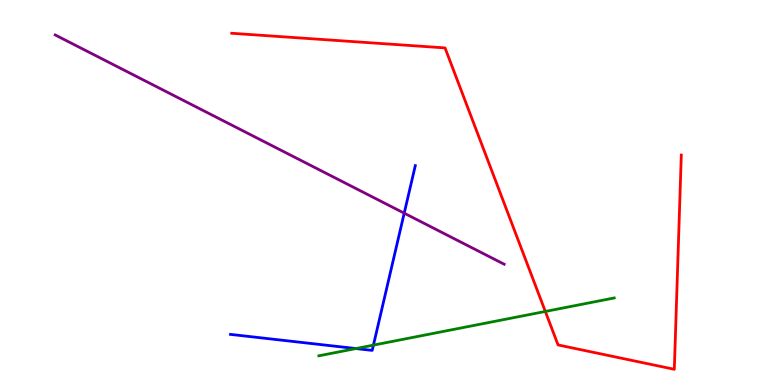[{'lines': ['blue', 'red'], 'intersections': []}, {'lines': ['green', 'red'], 'intersections': [{'x': 7.04, 'y': 1.91}]}, {'lines': ['purple', 'red'], 'intersections': []}, {'lines': ['blue', 'green'], 'intersections': [{'x': 4.59, 'y': 0.947}, {'x': 4.82, 'y': 1.04}]}, {'lines': ['blue', 'purple'], 'intersections': [{'x': 5.22, 'y': 4.46}]}, {'lines': ['green', 'purple'], 'intersections': []}]